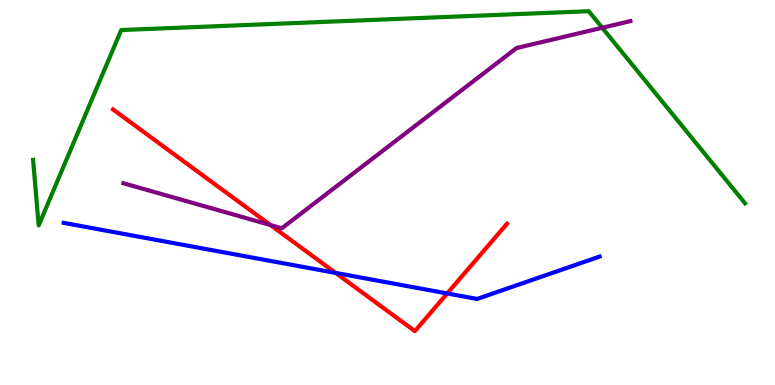[{'lines': ['blue', 'red'], 'intersections': [{'x': 4.33, 'y': 2.91}, {'x': 5.77, 'y': 2.38}]}, {'lines': ['green', 'red'], 'intersections': []}, {'lines': ['purple', 'red'], 'intersections': [{'x': 3.49, 'y': 4.16}]}, {'lines': ['blue', 'green'], 'intersections': []}, {'lines': ['blue', 'purple'], 'intersections': []}, {'lines': ['green', 'purple'], 'intersections': [{'x': 7.77, 'y': 9.28}]}]